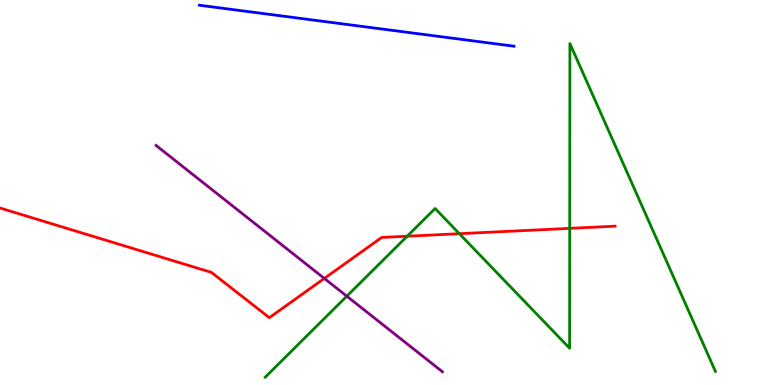[{'lines': ['blue', 'red'], 'intersections': []}, {'lines': ['green', 'red'], 'intersections': [{'x': 5.25, 'y': 3.86}, {'x': 5.93, 'y': 3.93}, {'x': 7.35, 'y': 4.07}]}, {'lines': ['purple', 'red'], 'intersections': [{'x': 4.18, 'y': 2.77}]}, {'lines': ['blue', 'green'], 'intersections': []}, {'lines': ['blue', 'purple'], 'intersections': []}, {'lines': ['green', 'purple'], 'intersections': [{'x': 4.47, 'y': 2.31}]}]